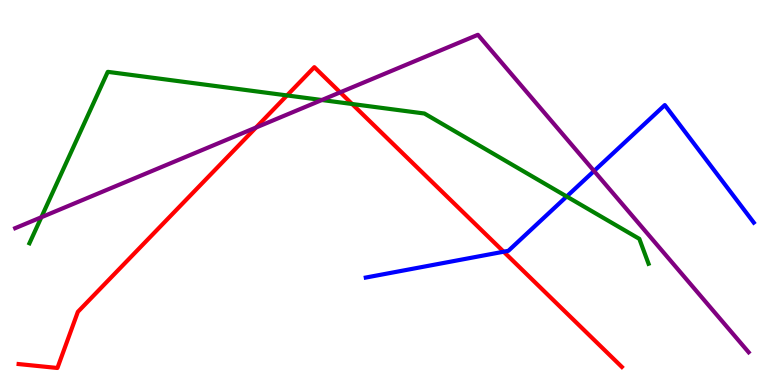[{'lines': ['blue', 'red'], 'intersections': [{'x': 6.5, 'y': 3.46}]}, {'lines': ['green', 'red'], 'intersections': [{'x': 3.7, 'y': 7.52}, {'x': 4.54, 'y': 7.3}]}, {'lines': ['purple', 'red'], 'intersections': [{'x': 3.3, 'y': 6.69}, {'x': 4.39, 'y': 7.6}]}, {'lines': ['blue', 'green'], 'intersections': [{'x': 7.31, 'y': 4.9}]}, {'lines': ['blue', 'purple'], 'intersections': [{'x': 7.67, 'y': 5.56}]}, {'lines': ['green', 'purple'], 'intersections': [{'x': 0.533, 'y': 4.36}, {'x': 4.15, 'y': 7.4}]}]